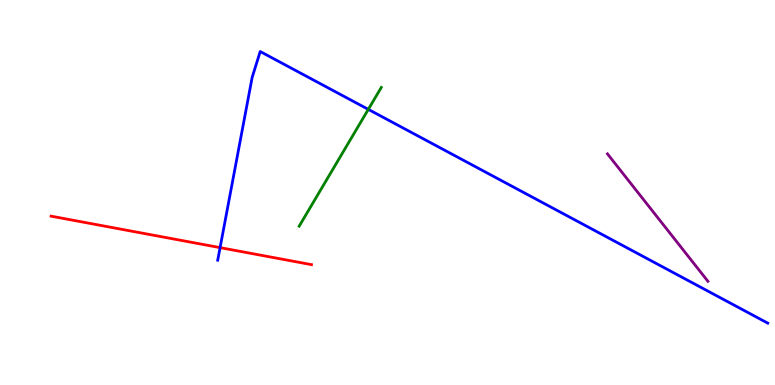[{'lines': ['blue', 'red'], 'intersections': [{'x': 2.84, 'y': 3.57}]}, {'lines': ['green', 'red'], 'intersections': []}, {'lines': ['purple', 'red'], 'intersections': []}, {'lines': ['blue', 'green'], 'intersections': [{'x': 4.75, 'y': 7.16}]}, {'lines': ['blue', 'purple'], 'intersections': []}, {'lines': ['green', 'purple'], 'intersections': []}]